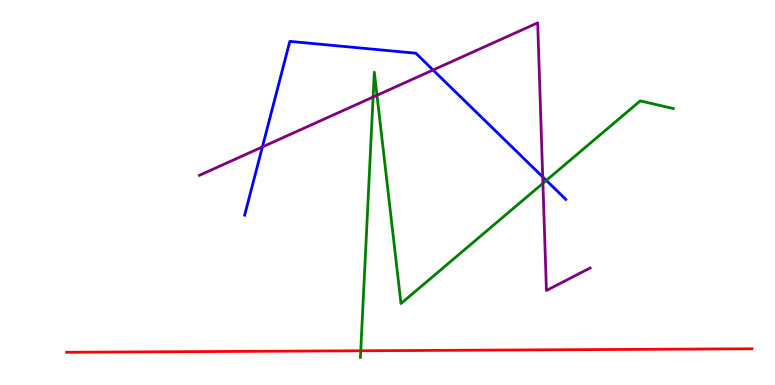[{'lines': ['blue', 'red'], 'intersections': []}, {'lines': ['green', 'red'], 'intersections': [{'x': 4.65, 'y': 0.889}]}, {'lines': ['purple', 'red'], 'intersections': []}, {'lines': ['blue', 'green'], 'intersections': [{'x': 7.05, 'y': 5.31}]}, {'lines': ['blue', 'purple'], 'intersections': [{'x': 3.39, 'y': 6.18}, {'x': 5.59, 'y': 8.18}, {'x': 7.0, 'y': 5.41}]}, {'lines': ['green', 'purple'], 'intersections': [{'x': 4.81, 'y': 7.48}, {'x': 4.86, 'y': 7.53}, {'x': 7.01, 'y': 5.24}]}]